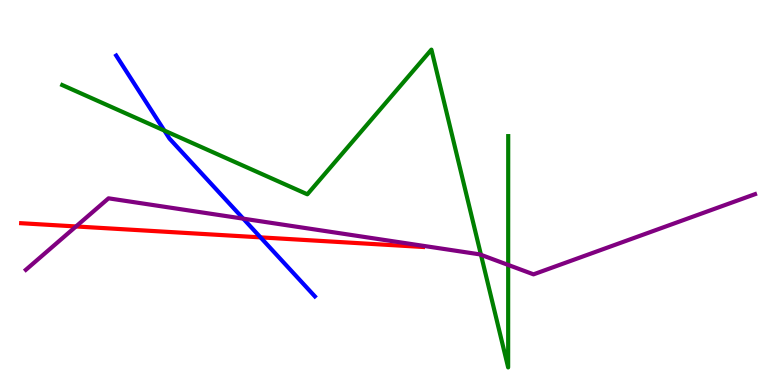[{'lines': ['blue', 'red'], 'intersections': [{'x': 3.36, 'y': 3.83}]}, {'lines': ['green', 'red'], 'intersections': []}, {'lines': ['purple', 'red'], 'intersections': [{'x': 0.981, 'y': 4.12}]}, {'lines': ['blue', 'green'], 'intersections': [{'x': 2.12, 'y': 6.61}]}, {'lines': ['blue', 'purple'], 'intersections': [{'x': 3.14, 'y': 4.32}]}, {'lines': ['green', 'purple'], 'intersections': [{'x': 6.21, 'y': 3.38}, {'x': 6.56, 'y': 3.12}]}]